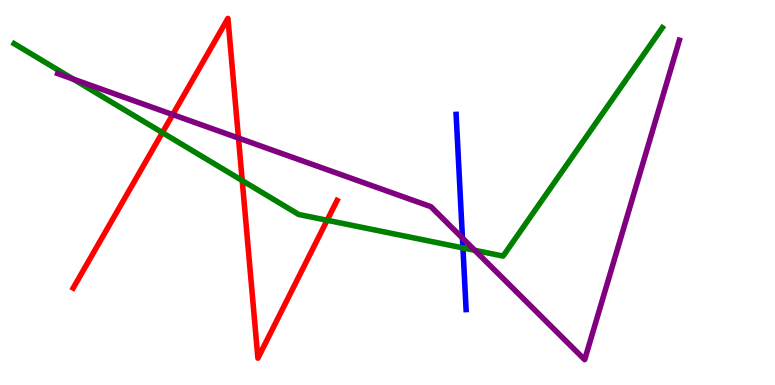[{'lines': ['blue', 'red'], 'intersections': []}, {'lines': ['green', 'red'], 'intersections': [{'x': 2.1, 'y': 6.55}, {'x': 3.13, 'y': 5.31}, {'x': 4.22, 'y': 4.28}]}, {'lines': ['purple', 'red'], 'intersections': [{'x': 2.23, 'y': 7.02}, {'x': 3.08, 'y': 6.41}]}, {'lines': ['blue', 'green'], 'intersections': [{'x': 5.97, 'y': 3.56}]}, {'lines': ['blue', 'purple'], 'intersections': [{'x': 5.97, 'y': 3.82}]}, {'lines': ['green', 'purple'], 'intersections': [{'x': 0.944, 'y': 7.95}, {'x': 6.13, 'y': 3.5}]}]